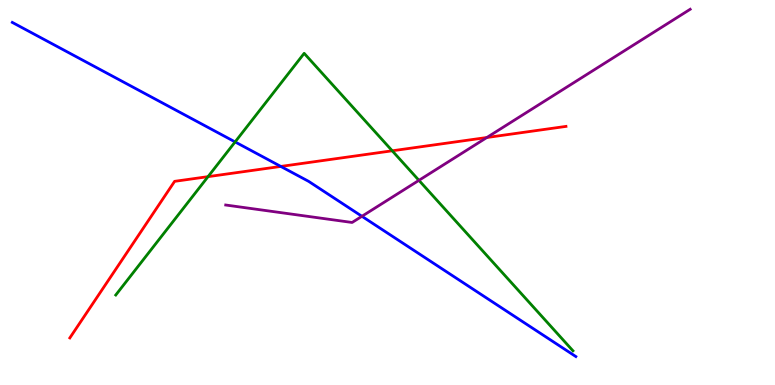[{'lines': ['blue', 'red'], 'intersections': [{'x': 3.62, 'y': 5.68}]}, {'lines': ['green', 'red'], 'intersections': [{'x': 2.68, 'y': 5.41}, {'x': 5.06, 'y': 6.08}]}, {'lines': ['purple', 'red'], 'intersections': [{'x': 6.28, 'y': 6.43}]}, {'lines': ['blue', 'green'], 'intersections': [{'x': 3.03, 'y': 6.31}]}, {'lines': ['blue', 'purple'], 'intersections': [{'x': 4.67, 'y': 4.38}]}, {'lines': ['green', 'purple'], 'intersections': [{'x': 5.41, 'y': 5.32}]}]